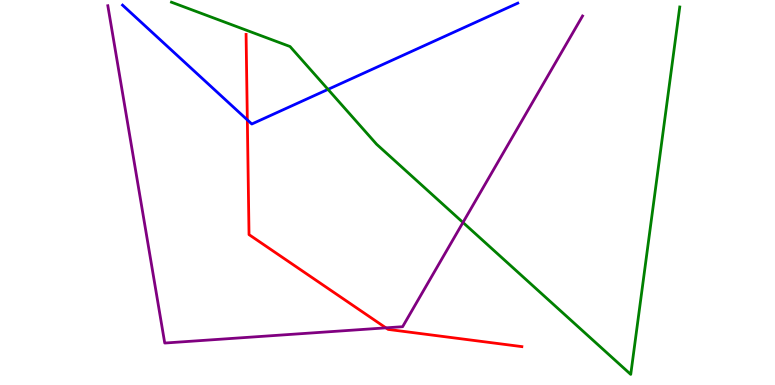[{'lines': ['blue', 'red'], 'intersections': [{'x': 3.19, 'y': 6.89}]}, {'lines': ['green', 'red'], 'intersections': []}, {'lines': ['purple', 'red'], 'intersections': [{'x': 4.98, 'y': 1.48}]}, {'lines': ['blue', 'green'], 'intersections': [{'x': 4.23, 'y': 7.68}]}, {'lines': ['blue', 'purple'], 'intersections': []}, {'lines': ['green', 'purple'], 'intersections': [{'x': 5.97, 'y': 4.22}]}]